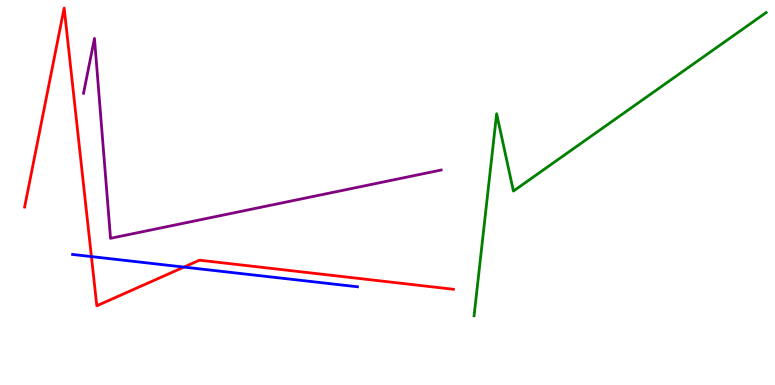[{'lines': ['blue', 'red'], 'intersections': [{'x': 1.18, 'y': 3.34}, {'x': 2.37, 'y': 3.06}]}, {'lines': ['green', 'red'], 'intersections': []}, {'lines': ['purple', 'red'], 'intersections': []}, {'lines': ['blue', 'green'], 'intersections': []}, {'lines': ['blue', 'purple'], 'intersections': []}, {'lines': ['green', 'purple'], 'intersections': []}]